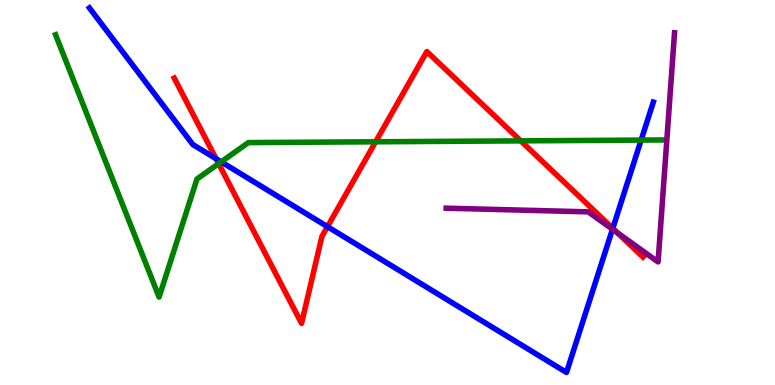[{'lines': ['blue', 'red'], 'intersections': [{'x': 2.79, 'y': 5.88}, {'x': 4.23, 'y': 4.11}, {'x': 7.91, 'y': 4.07}]}, {'lines': ['green', 'red'], 'intersections': [{'x': 2.82, 'y': 5.75}, {'x': 4.85, 'y': 6.32}, {'x': 6.72, 'y': 6.34}]}, {'lines': ['purple', 'red'], 'intersections': [{'x': 7.97, 'y': 3.95}]}, {'lines': ['blue', 'green'], 'intersections': [{'x': 2.85, 'y': 5.8}, {'x': 8.27, 'y': 6.36}]}, {'lines': ['blue', 'purple'], 'intersections': [{'x': 7.9, 'y': 4.05}]}, {'lines': ['green', 'purple'], 'intersections': []}]